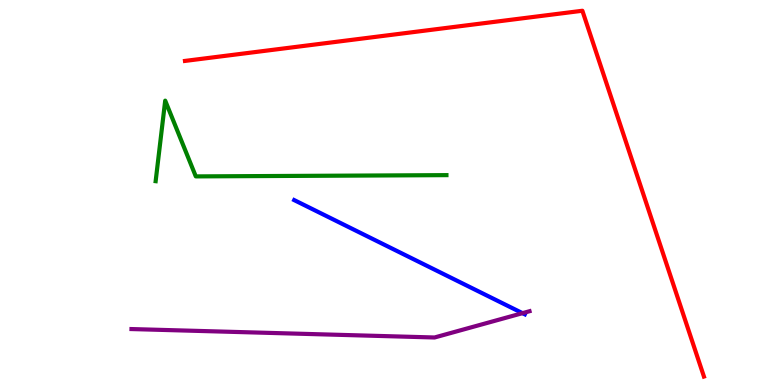[{'lines': ['blue', 'red'], 'intersections': []}, {'lines': ['green', 'red'], 'intersections': []}, {'lines': ['purple', 'red'], 'intersections': []}, {'lines': ['blue', 'green'], 'intersections': []}, {'lines': ['blue', 'purple'], 'intersections': [{'x': 6.74, 'y': 1.87}]}, {'lines': ['green', 'purple'], 'intersections': []}]